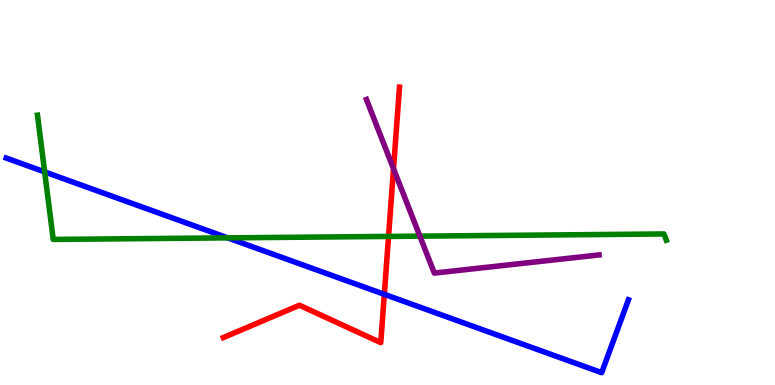[{'lines': ['blue', 'red'], 'intersections': [{'x': 4.96, 'y': 2.36}]}, {'lines': ['green', 'red'], 'intersections': [{'x': 5.01, 'y': 3.86}]}, {'lines': ['purple', 'red'], 'intersections': [{'x': 5.08, 'y': 5.62}]}, {'lines': ['blue', 'green'], 'intersections': [{'x': 0.576, 'y': 5.53}, {'x': 2.94, 'y': 3.82}]}, {'lines': ['blue', 'purple'], 'intersections': []}, {'lines': ['green', 'purple'], 'intersections': [{'x': 5.42, 'y': 3.87}]}]